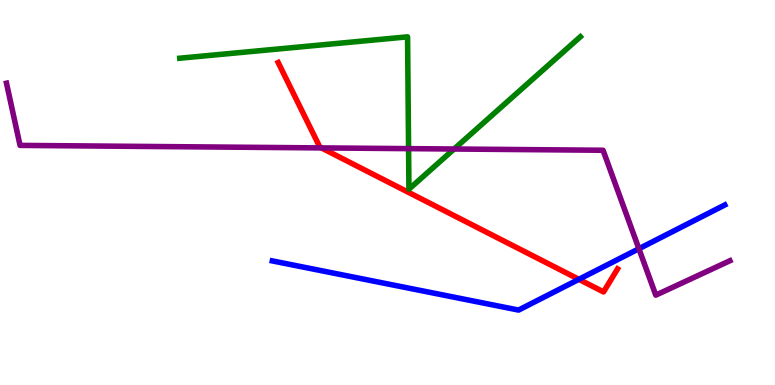[{'lines': ['blue', 'red'], 'intersections': [{'x': 7.47, 'y': 2.74}]}, {'lines': ['green', 'red'], 'intersections': []}, {'lines': ['purple', 'red'], 'intersections': [{'x': 4.15, 'y': 6.16}]}, {'lines': ['blue', 'green'], 'intersections': []}, {'lines': ['blue', 'purple'], 'intersections': [{'x': 8.24, 'y': 3.54}]}, {'lines': ['green', 'purple'], 'intersections': [{'x': 5.27, 'y': 6.14}, {'x': 5.86, 'y': 6.13}]}]